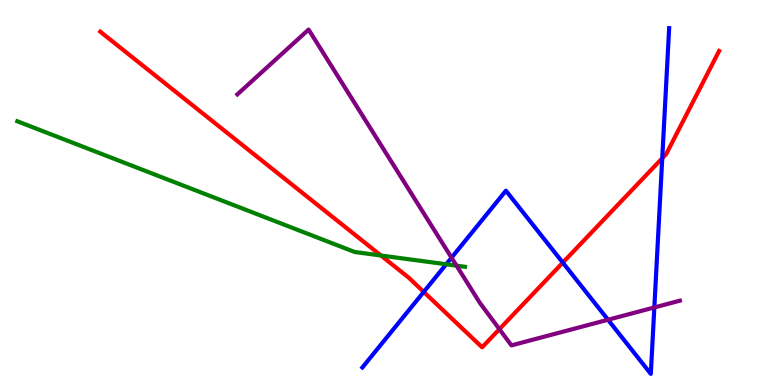[{'lines': ['blue', 'red'], 'intersections': [{'x': 5.47, 'y': 2.42}, {'x': 7.26, 'y': 3.18}, {'x': 8.55, 'y': 5.89}]}, {'lines': ['green', 'red'], 'intersections': [{'x': 4.92, 'y': 3.36}]}, {'lines': ['purple', 'red'], 'intersections': [{'x': 6.44, 'y': 1.45}]}, {'lines': ['blue', 'green'], 'intersections': [{'x': 5.76, 'y': 3.14}]}, {'lines': ['blue', 'purple'], 'intersections': [{'x': 5.83, 'y': 3.31}, {'x': 7.85, 'y': 1.69}, {'x': 8.44, 'y': 2.01}]}, {'lines': ['green', 'purple'], 'intersections': [{'x': 5.89, 'y': 3.1}]}]